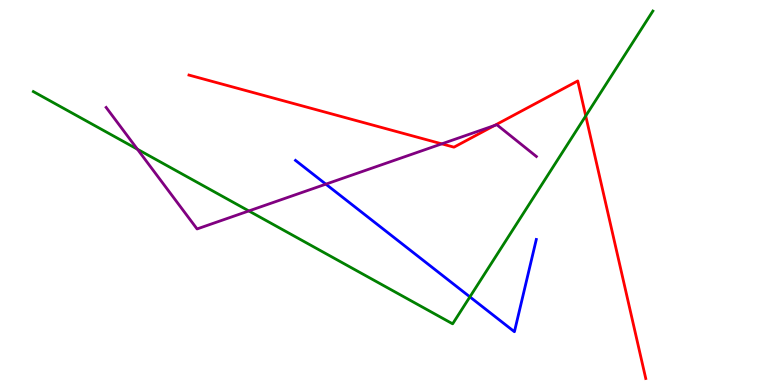[{'lines': ['blue', 'red'], 'intersections': []}, {'lines': ['green', 'red'], 'intersections': [{'x': 7.56, 'y': 6.99}]}, {'lines': ['purple', 'red'], 'intersections': [{'x': 5.7, 'y': 6.26}, {'x': 6.38, 'y': 6.74}]}, {'lines': ['blue', 'green'], 'intersections': [{'x': 6.06, 'y': 2.29}]}, {'lines': ['blue', 'purple'], 'intersections': [{'x': 4.2, 'y': 5.22}]}, {'lines': ['green', 'purple'], 'intersections': [{'x': 1.77, 'y': 6.12}, {'x': 3.21, 'y': 4.52}]}]